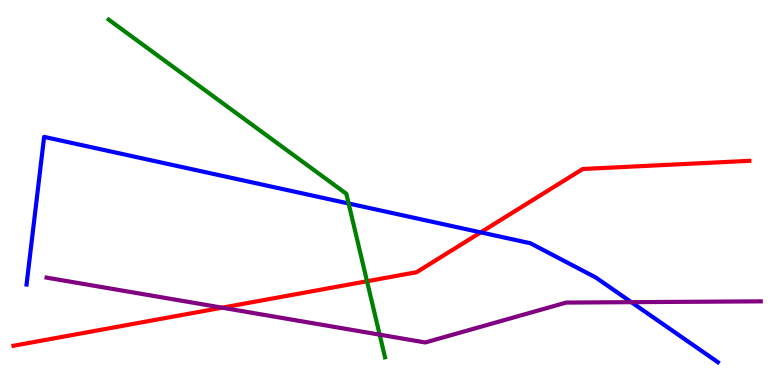[{'lines': ['blue', 'red'], 'intersections': [{'x': 6.2, 'y': 3.96}]}, {'lines': ['green', 'red'], 'intersections': [{'x': 4.74, 'y': 2.7}]}, {'lines': ['purple', 'red'], 'intersections': [{'x': 2.87, 'y': 2.01}]}, {'lines': ['blue', 'green'], 'intersections': [{'x': 4.5, 'y': 4.71}]}, {'lines': ['blue', 'purple'], 'intersections': [{'x': 8.15, 'y': 2.15}]}, {'lines': ['green', 'purple'], 'intersections': [{'x': 4.9, 'y': 1.31}]}]